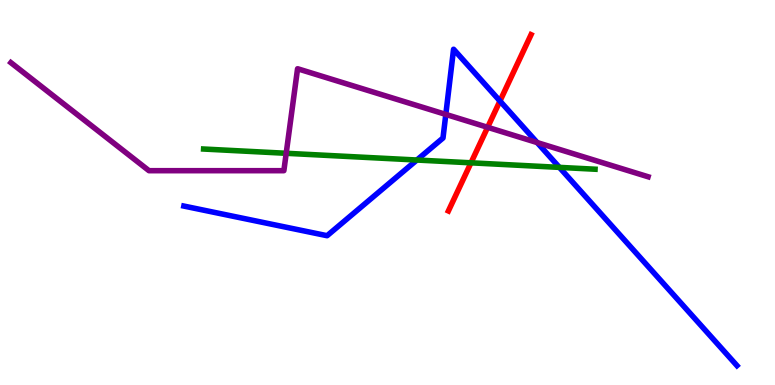[{'lines': ['blue', 'red'], 'intersections': [{'x': 6.45, 'y': 7.38}]}, {'lines': ['green', 'red'], 'intersections': [{'x': 6.08, 'y': 5.77}]}, {'lines': ['purple', 'red'], 'intersections': [{'x': 6.29, 'y': 6.69}]}, {'lines': ['blue', 'green'], 'intersections': [{'x': 5.38, 'y': 5.84}, {'x': 7.22, 'y': 5.65}]}, {'lines': ['blue', 'purple'], 'intersections': [{'x': 5.75, 'y': 7.03}, {'x': 6.93, 'y': 6.3}]}, {'lines': ['green', 'purple'], 'intersections': [{'x': 3.69, 'y': 6.02}]}]